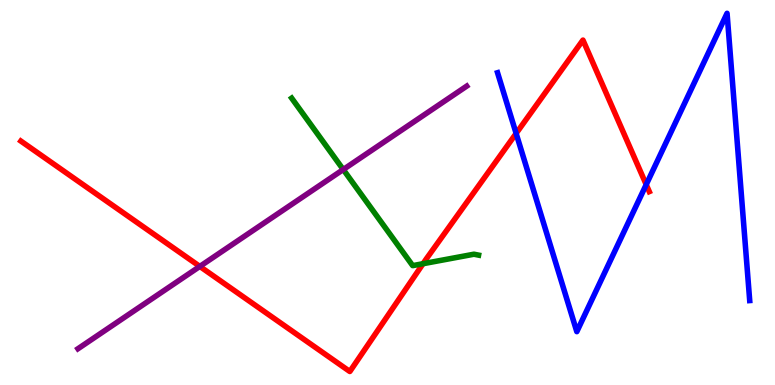[{'lines': ['blue', 'red'], 'intersections': [{'x': 6.66, 'y': 6.53}, {'x': 8.34, 'y': 5.21}]}, {'lines': ['green', 'red'], 'intersections': [{'x': 5.46, 'y': 3.15}]}, {'lines': ['purple', 'red'], 'intersections': [{'x': 2.58, 'y': 3.08}]}, {'lines': ['blue', 'green'], 'intersections': []}, {'lines': ['blue', 'purple'], 'intersections': []}, {'lines': ['green', 'purple'], 'intersections': [{'x': 4.43, 'y': 5.6}]}]